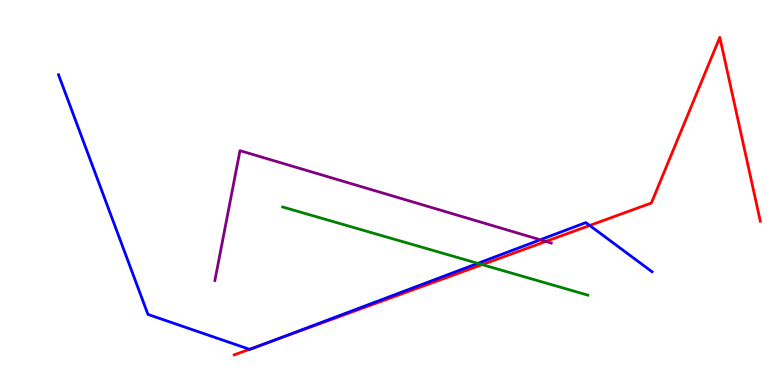[{'lines': ['blue', 'red'], 'intersections': [{'x': 3.22, 'y': 0.928}, {'x': 3.47, 'y': 1.11}, {'x': 7.61, 'y': 4.14}]}, {'lines': ['green', 'red'], 'intersections': [{'x': 6.22, 'y': 3.13}]}, {'lines': ['purple', 'red'], 'intersections': [{'x': 7.04, 'y': 3.73}]}, {'lines': ['blue', 'green'], 'intersections': [{'x': 6.17, 'y': 3.16}]}, {'lines': ['blue', 'purple'], 'intersections': [{'x': 6.97, 'y': 3.77}]}, {'lines': ['green', 'purple'], 'intersections': []}]